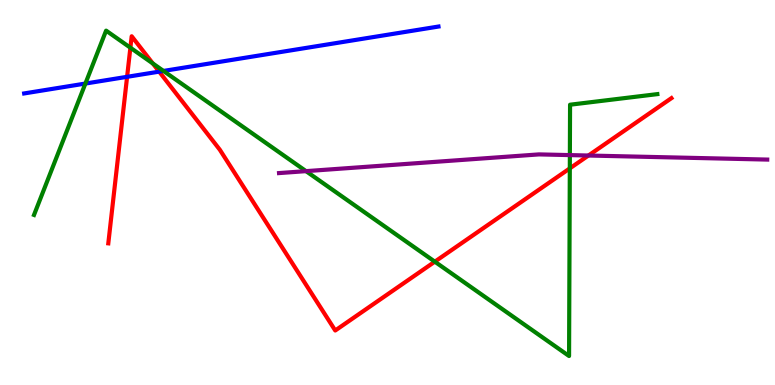[{'lines': ['blue', 'red'], 'intersections': [{'x': 1.64, 'y': 8.0}, {'x': 2.05, 'y': 8.14}]}, {'lines': ['green', 'red'], 'intersections': [{'x': 1.68, 'y': 8.76}, {'x': 1.97, 'y': 8.35}, {'x': 5.61, 'y': 3.2}, {'x': 7.35, 'y': 5.63}]}, {'lines': ['purple', 'red'], 'intersections': [{'x': 7.59, 'y': 5.96}]}, {'lines': ['blue', 'green'], 'intersections': [{'x': 1.1, 'y': 7.83}, {'x': 2.11, 'y': 8.16}]}, {'lines': ['blue', 'purple'], 'intersections': []}, {'lines': ['green', 'purple'], 'intersections': [{'x': 3.95, 'y': 5.55}, {'x': 7.35, 'y': 5.97}]}]